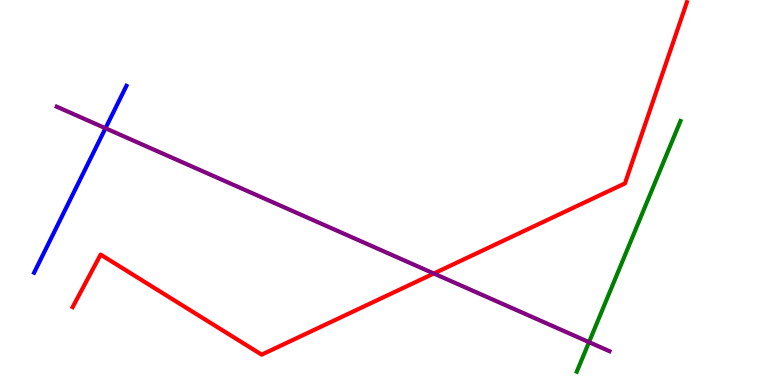[{'lines': ['blue', 'red'], 'intersections': []}, {'lines': ['green', 'red'], 'intersections': []}, {'lines': ['purple', 'red'], 'intersections': [{'x': 5.6, 'y': 2.9}]}, {'lines': ['blue', 'green'], 'intersections': []}, {'lines': ['blue', 'purple'], 'intersections': [{'x': 1.36, 'y': 6.67}]}, {'lines': ['green', 'purple'], 'intersections': [{'x': 7.6, 'y': 1.11}]}]